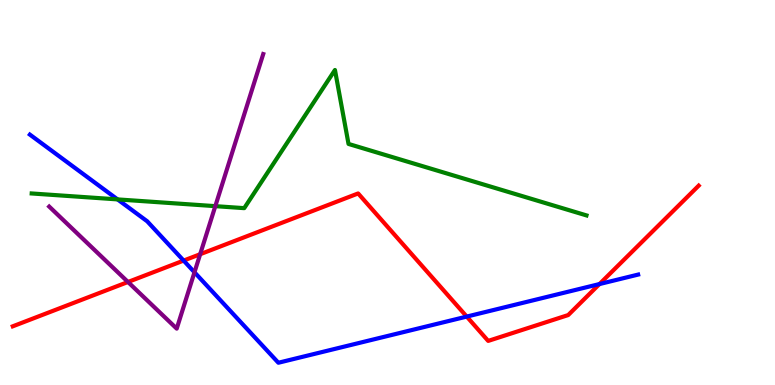[{'lines': ['blue', 'red'], 'intersections': [{'x': 2.37, 'y': 3.23}, {'x': 6.02, 'y': 1.78}, {'x': 7.74, 'y': 2.62}]}, {'lines': ['green', 'red'], 'intersections': []}, {'lines': ['purple', 'red'], 'intersections': [{'x': 1.65, 'y': 2.68}, {'x': 2.58, 'y': 3.4}]}, {'lines': ['blue', 'green'], 'intersections': [{'x': 1.52, 'y': 4.82}]}, {'lines': ['blue', 'purple'], 'intersections': [{'x': 2.51, 'y': 2.93}]}, {'lines': ['green', 'purple'], 'intersections': [{'x': 2.78, 'y': 4.65}]}]